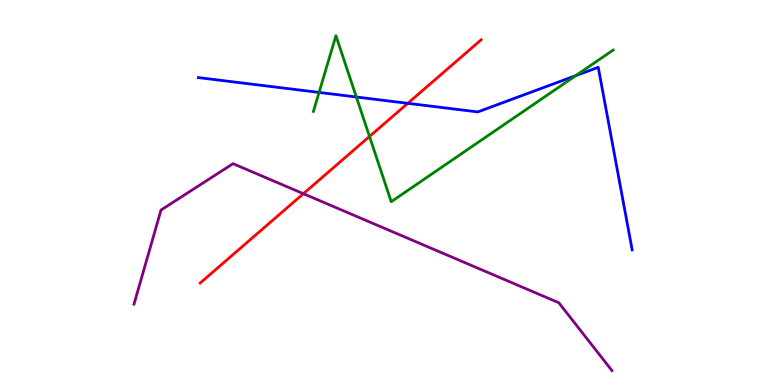[{'lines': ['blue', 'red'], 'intersections': [{'x': 5.26, 'y': 7.32}]}, {'lines': ['green', 'red'], 'intersections': [{'x': 4.77, 'y': 6.46}]}, {'lines': ['purple', 'red'], 'intersections': [{'x': 3.91, 'y': 4.97}]}, {'lines': ['blue', 'green'], 'intersections': [{'x': 4.12, 'y': 7.6}, {'x': 4.6, 'y': 7.48}, {'x': 7.43, 'y': 8.04}]}, {'lines': ['blue', 'purple'], 'intersections': []}, {'lines': ['green', 'purple'], 'intersections': []}]